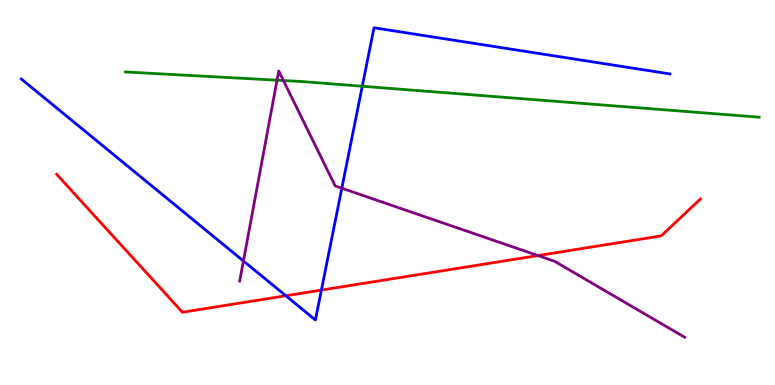[{'lines': ['blue', 'red'], 'intersections': [{'x': 3.69, 'y': 2.32}, {'x': 4.15, 'y': 2.47}]}, {'lines': ['green', 'red'], 'intersections': []}, {'lines': ['purple', 'red'], 'intersections': [{'x': 6.94, 'y': 3.36}]}, {'lines': ['blue', 'green'], 'intersections': [{'x': 4.67, 'y': 7.76}]}, {'lines': ['blue', 'purple'], 'intersections': [{'x': 3.14, 'y': 3.22}, {'x': 4.41, 'y': 5.11}]}, {'lines': ['green', 'purple'], 'intersections': [{'x': 3.57, 'y': 7.92}, {'x': 3.66, 'y': 7.91}]}]